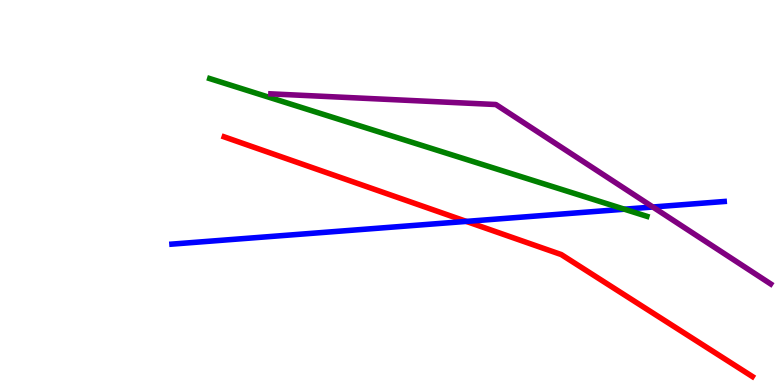[{'lines': ['blue', 'red'], 'intersections': [{'x': 6.02, 'y': 4.25}]}, {'lines': ['green', 'red'], 'intersections': []}, {'lines': ['purple', 'red'], 'intersections': []}, {'lines': ['blue', 'green'], 'intersections': [{'x': 8.06, 'y': 4.57}]}, {'lines': ['blue', 'purple'], 'intersections': [{'x': 8.42, 'y': 4.62}]}, {'lines': ['green', 'purple'], 'intersections': []}]